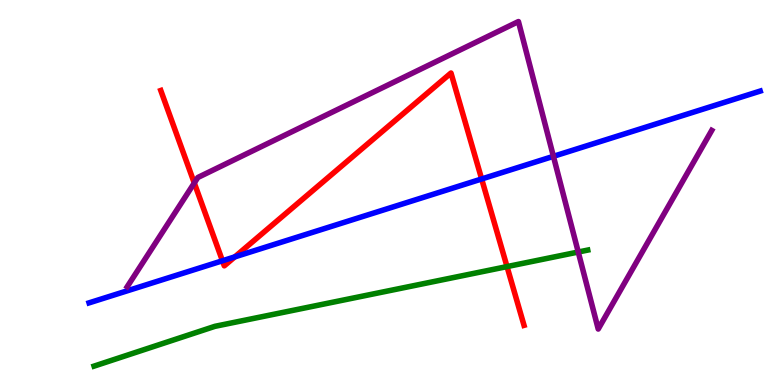[{'lines': ['blue', 'red'], 'intersections': [{'x': 2.87, 'y': 3.23}, {'x': 3.03, 'y': 3.33}, {'x': 6.21, 'y': 5.35}]}, {'lines': ['green', 'red'], 'intersections': [{'x': 6.54, 'y': 3.08}]}, {'lines': ['purple', 'red'], 'intersections': [{'x': 2.51, 'y': 5.25}]}, {'lines': ['blue', 'green'], 'intersections': []}, {'lines': ['blue', 'purple'], 'intersections': [{'x': 7.14, 'y': 5.94}]}, {'lines': ['green', 'purple'], 'intersections': [{'x': 7.46, 'y': 3.45}]}]